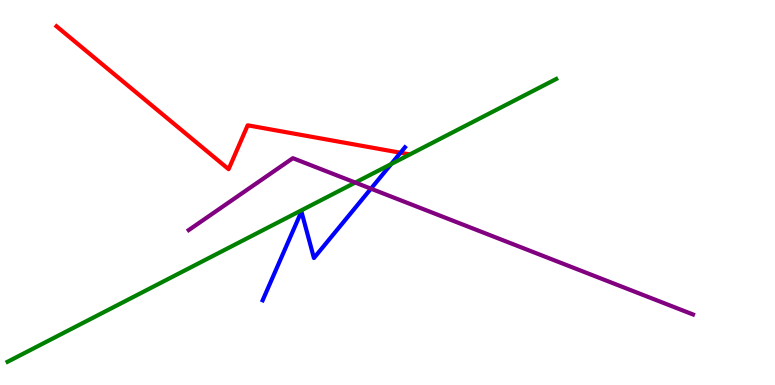[{'lines': ['blue', 'red'], 'intersections': [{'x': 5.17, 'y': 6.03}]}, {'lines': ['green', 'red'], 'intersections': []}, {'lines': ['purple', 'red'], 'intersections': []}, {'lines': ['blue', 'green'], 'intersections': [{'x': 5.05, 'y': 5.74}]}, {'lines': ['blue', 'purple'], 'intersections': [{'x': 4.79, 'y': 5.1}]}, {'lines': ['green', 'purple'], 'intersections': [{'x': 4.58, 'y': 5.26}]}]